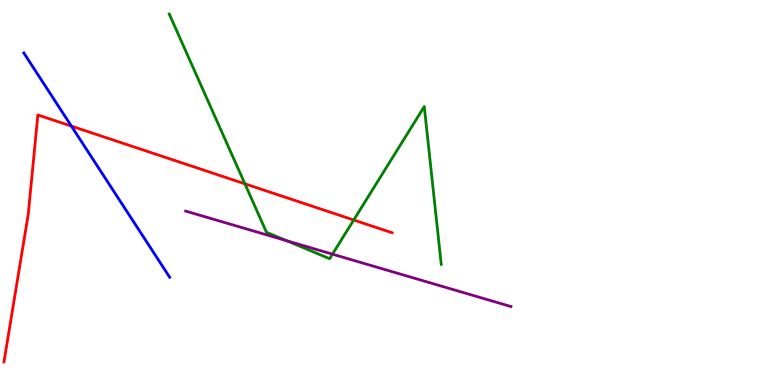[{'lines': ['blue', 'red'], 'intersections': [{'x': 0.921, 'y': 6.72}]}, {'lines': ['green', 'red'], 'intersections': [{'x': 3.16, 'y': 5.23}, {'x': 4.56, 'y': 4.29}]}, {'lines': ['purple', 'red'], 'intersections': []}, {'lines': ['blue', 'green'], 'intersections': []}, {'lines': ['blue', 'purple'], 'intersections': []}, {'lines': ['green', 'purple'], 'intersections': [{'x': 3.7, 'y': 3.75}, {'x': 4.29, 'y': 3.4}]}]